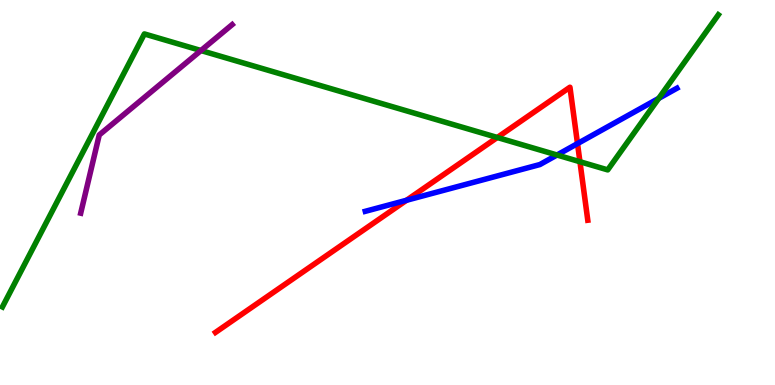[{'lines': ['blue', 'red'], 'intersections': [{'x': 5.25, 'y': 4.8}, {'x': 7.45, 'y': 6.27}]}, {'lines': ['green', 'red'], 'intersections': [{'x': 6.42, 'y': 6.43}, {'x': 7.48, 'y': 5.8}]}, {'lines': ['purple', 'red'], 'intersections': []}, {'lines': ['blue', 'green'], 'intersections': [{'x': 7.19, 'y': 5.97}, {'x': 8.5, 'y': 7.44}]}, {'lines': ['blue', 'purple'], 'intersections': []}, {'lines': ['green', 'purple'], 'intersections': [{'x': 2.59, 'y': 8.69}]}]